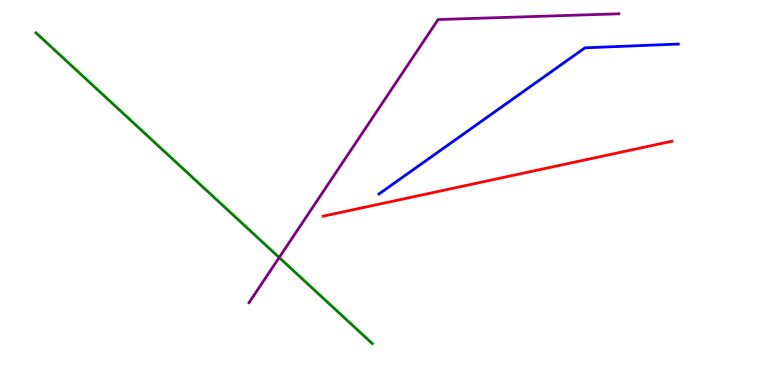[{'lines': ['blue', 'red'], 'intersections': []}, {'lines': ['green', 'red'], 'intersections': []}, {'lines': ['purple', 'red'], 'intersections': []}, {'lines': ['blue', 'green'], 'intersections': []}, {'lines': ['blue', 'purple'], 'intersections': []}, {'lines': ['green', 'purple'], 'intersections': [{'x': 3.6, 'y': 3.31}]}]